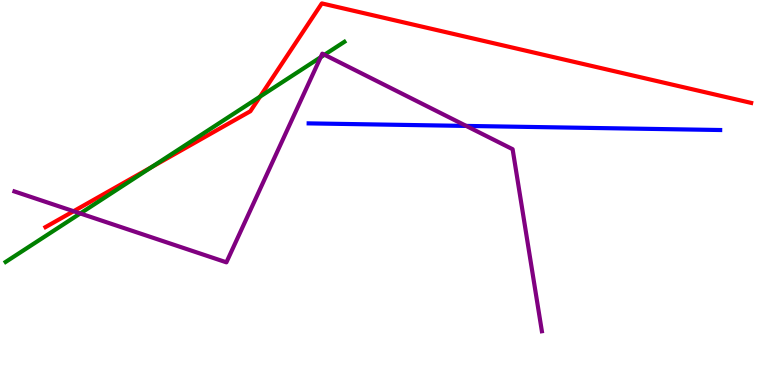[{'lines': ['blue', 'red'], 'intersections': []}, {'lines': ['green', 'red'], 'intersections': [{'x': 1.96, 'y': 5.66}, {'x': 3.36, 'y': 7.49}]}, {'lines': ['purple', 'red'], 'intersections': [{'x': 0.95, 'y': 4.51}]}, {'lines': ['blue', 'green'], 'intersections': []}, {'lines': ['blue', 'purple'], 'intersections': [{'x': 6.02, 'y': 6.73}]}, {'lines': ['green', 'purple'], 'intersections': [{'x': 1.04, 'y': 4.46}, {'x': 4.14, 'y': 8.51}, {'x': 4.19, 'y': 8.58}]}]